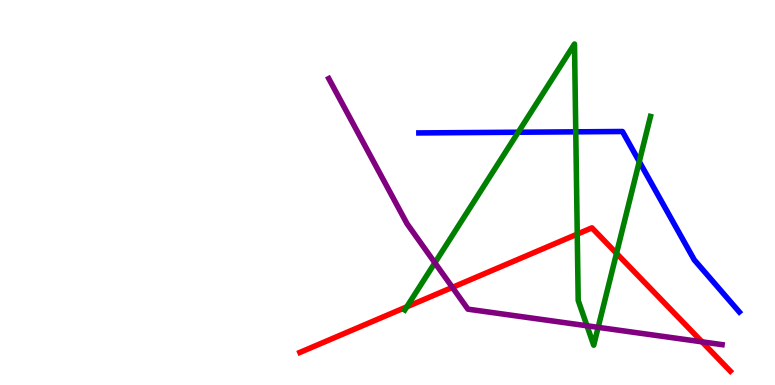[{'lines': ['blue', 'red'], 'intersections': []}, {'lines': ['green', 'red'], 'intersections': [{'x': 5.25, 'y': 2.03}, {'x': 7.45, 'y': 3.92}, {'x': 7.96, 'y': 3.42}]}, {'lines': ['purple', 'red'], 'intersections': [{'x': 5.84, 'y': 2.54}, {'x': 9.06, 'y': 1.12}]}, {'lines': ['blue', 'green'], 'intersections': [{'x': 6.69, 'y': 6.57}, {'x': 7.43, 'y': 6.58}, {'x': 8.25, 'y': 5.8}]}, {'lines': ['blue', 'purple'], 'intersections': []}, {'lines': ['green', 'purple'], 'intersections': [{'x': 5.61, 'y': 3.17}, {'x': 7.57, 'y': 1.54}, {'x': 7.72, 'y': 1.5}]}]